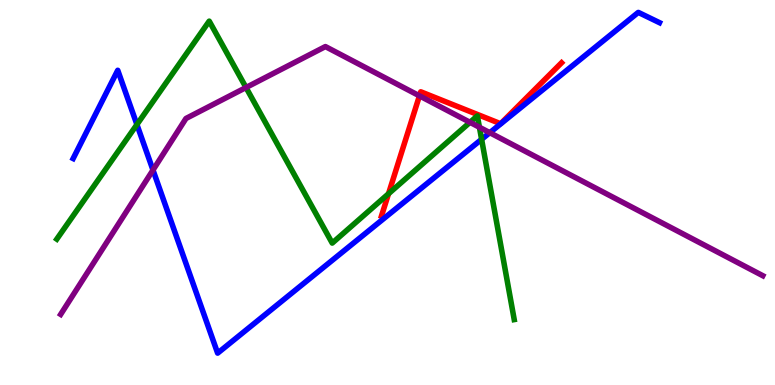[{'lines': ['blue', 'red'], 'intersections': []}, {'lines': ['green', 'red'], 'intersections': [{'x': 5.01, 'y': 4.97}]}, {'lines': ['purple', 'red'], 'intersections': [{'x': 5.41, 'y': 7.51}]}, {'lines': ['blue', 'green'], 'intersections': [{'x': 1.77, 'y': 6.77}, {'x': 6.21, 'y': 6.38}]}, {'lines': ['blue', 'purple'], 'intersections': [{'x': 1.97, 'y': 5.58}, {'x': 6.32, 'y': 6.55}]}, {'lines': ['green', 'purple'], 'intersections': [{'x': 3.17, 'y': 7.73}, {'x': 6.06, 'y': 6.82}, {'x': 6.19, 'y': 6.69}]}]